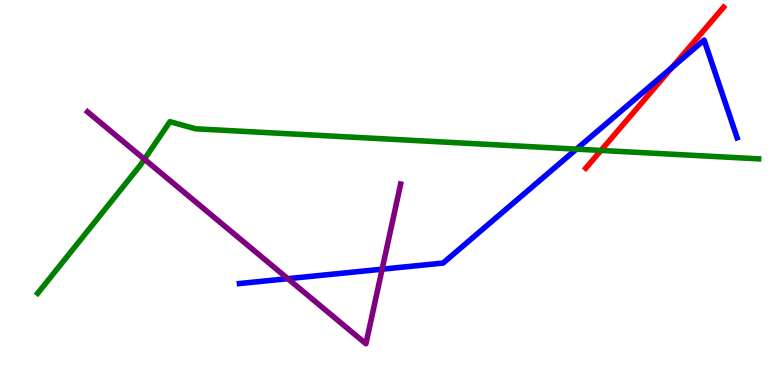[{'lines': ['blue', 'red'], 'intersections': [{'x': 8.67, 'y': 8.24}]}, {'lines': ['green', 'red'], 'intersections': [{'x': 7.75, 'y': 6.09}]}, {'lines': ['purple', 'red'], 'intersections': []}, {'lines': ['blue', 'green'], 'intersections': [{'x': 7.44, 'y': 6.13}]}, {'lines': ['blue', 'purple'], 'intersections': [{'x': 3.71, 'y': 2.76}, {'x': 4.93, 'y': 3.01}]}, {'lines': ['green', 'purple'], 'intersections': [{'x': 1.86, 'y': 5.86}]}]